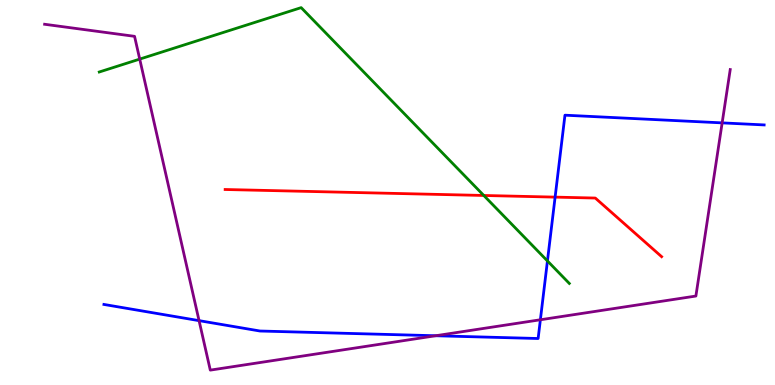[{'lines': ['blue', 'red'], 'intersections': [{'x': 7.16, 'y': 4.88}]}, {'lines': ['green', 'red'], 'intersections': [{'x': 6.24, 'y': 4.92}]}, {'lines': ['purple', 'red'], 'intersections': []}, {'lines': ['blue', 'green'], 'intersections': [{'x': 7.06, 'y': 3.22}]}, {'lines': ['blue', 'purple'], 'intersections': [{'x': 2.57, 'y': 1.67}, {'x': 5.62, 'y': 1.28}, {'x': 6.97, 'y': 1.69}, {'x': 9.32, 'y': 6.81}]}, {'lines': ['green', 'purple'], 'intersections': [{'x': 1.8, 'y': 8.46}]}]